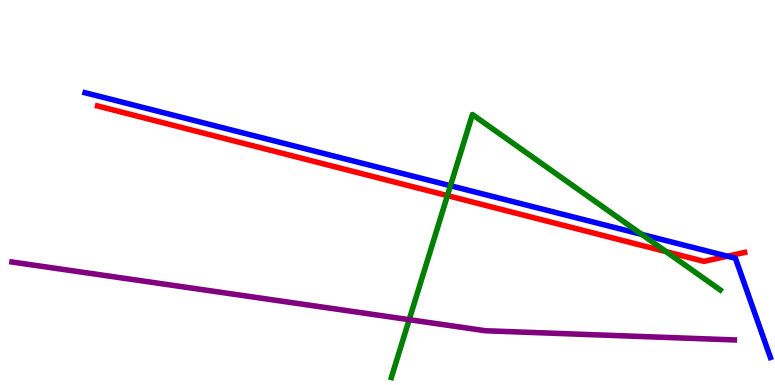[{'lines': ['blue', 'red'], 'intersections': [{'x': 9.39, 'y': 3.35}]}, {'lines': ['green', 'red'], 'intersections': [{'x': 5.77, 'y': 4.92}, {'x': 8.6, 'y': 3.46}]}, {'lines': ['purple', 'red'], 'intersections': []}, {'lines': ['blue', 'green'], 'intersections': [{'x': 5.81, 'y': 5.18}, {'x': 8.28, 'y': 3.91}]}, {'lines': ['blue', 'purple'], 'intersections': []}, {'lines': ['green', 'purple'], 'intersections': [{'x': 5.28, 'y': 1.7}]}]